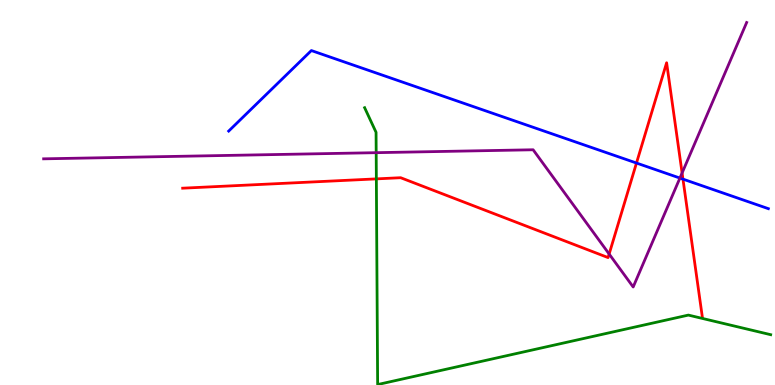[{'lines': ['blue', 'red'], 'intersections': [{'x': 8.21, 'y': 5.77}, {'x': 8.81, 'y': 5.35}]}, {'lines': ['green', 'red'], 'intersections': [{'x': 4.86, 'y': 5.35}]}, {'lines': ['purple', 'red'], 'intersections': [{'x': 7.86, 'y': 3.4}, {'x': 8.8, 'y': 5.51}]}, {'lines': ['blue', 'green'], 'intersections': []}, {'lines': ['blue', 'purple'], 'intersections': [{'x': 8.77, 'y': 5.37}]}, {'lines': ['green', 'purple'], 'intersections': [{'x': 4.85, 'y': 6.03}]}]